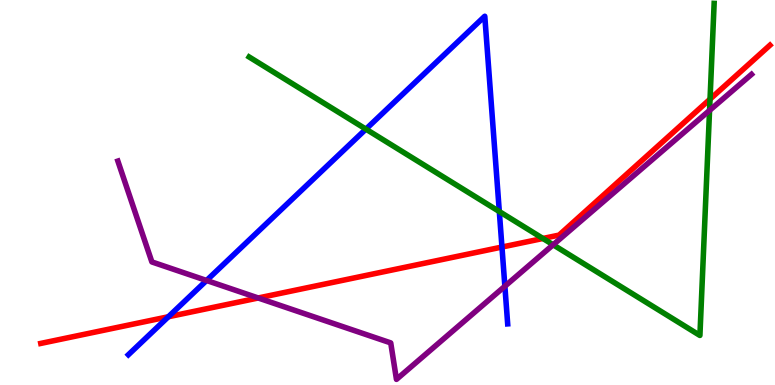[{'lines': ['blue', 'red'], 'intersections': [{'x': 2.17, 'y': 1.77}, {'x': 6.48, 'y': 3.58}]}, {'lines': ['green', 'red'], 'intersections': [{'x': 7.01, 'y': 3.81}, {'x': 9.16, 'y': 7.42}]}, {'lines': ['purple', 'red'], 'intersections': [{'x': 3.33, 'y': 2.26}]}, {'lines': ['blue', 'green'], 'intersections': [{'x': 4.72, 'y': 6.65}, {'x': 6.44, 'y': 4.51}]}, {'lines': ['blue', 'purple'], 'intersections': [{'x': 2.67, 'y': 2.71}, {'x': 6.51, 'y': 2.57}]}, {'lines': ['green', 'purple'], 'intersections': [{'x': 7.14, 'y': 3.64}, {'x': 9.16, 'y': 7.13}]}]